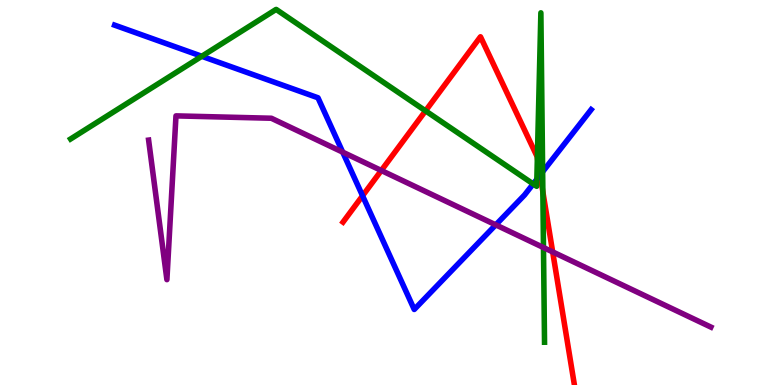[{'lines': ['blue', 'red'], 'intersections': [{'x': 4.68, 'y': 4.91}, {'x': 6.97, 'y': 5.45}]}, {'lines': ['green', 'red'], 'intersections': [{'x': 5.49, 'y': 7.12}, {'x': 6.93, 'y': 5.89}, {'x': 7.0, 'y': 5.02}]}, {'lines': ['purple', 'red'], 'intersections': [{'x': 4.92, 'y': 5.57}, {'x': 7.13, 'y': 3.46}]}, {'lines': ['blue', 'green'], 'intersections': [{'x': 2.6, 'y': 8.54}, {'x': 6.88, 'y': 5.22}, {'x': 6.93, 'y': 5.34}, {'x': 7.0, 'y': 5.54}]}, {'lines': ['blue', 'purple'], 'intersections': [{'x': 4.42, 'y': 6.05}, {'x': 6.4, 'y': 4.16}]}, {'lines': ['green', 'purple'], 'intersections': [{'x': 7.01, 'y': 3.57}]}]